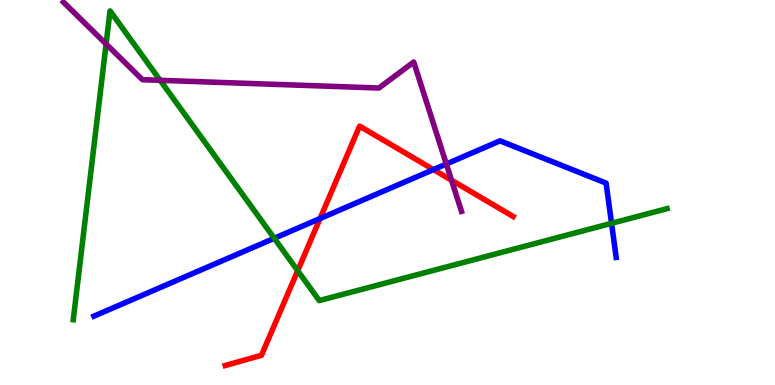[{'lines': ['blue', 'red'], 'intersections': [{'x': 4.13, 'y': 4.32}, {'x': 5.59, 'y': 5.6}]}, {'lines': ['green', 'red'], 'intersections': [{'x': 3.84, 'y': 2.97}]}, {'lines': ['purple', 'red'], 'intersections': [{'x': 5.83, 'y': 5.32}]}, {'lines': ['blue', 'green'], 'intersections': [{'x': 3.54, 'y': 3.81}, {'x': 7.89, 'y': 4.2}]}, {'lines': ['blue', 'purple'], 'intersections': [{'x': 5.76, 'y': 5.74}]}, {'lines': ['green', 'purple'], 'intersections': [{'x': 1.37, 'y': 8.86}, {'x': 2.07, 'y': 7.91}]}]